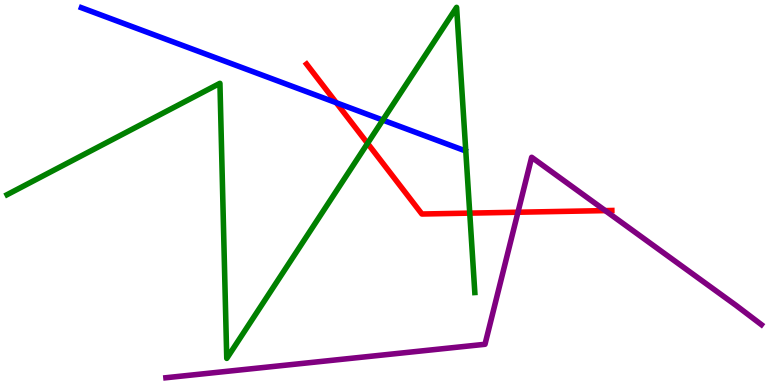[{'lines': ['blue', 'red'], 'intersections': [{'x': 4.34, 'y': 7.33}]}, {'lines': ['green', 'red'], 'intersections': [{'x': 4.74, 'y': 6.28}, {'x': 6.06, 'y': 4.46}]}, {'lines': ['purple', 'red'], 'intersections': [{'x': 6.68, 'y': 4.49}, {'x': 7.81, 'y': 4.53}]}, {'lines': ['blue', 'green'], 'intersections': [{'x': 4.94, 'y': 6.88}]}, {'lines': ['blue', 'purple'], 'intersections': []}, {'lines': ['green', 'purple'], 'intersections': []}]